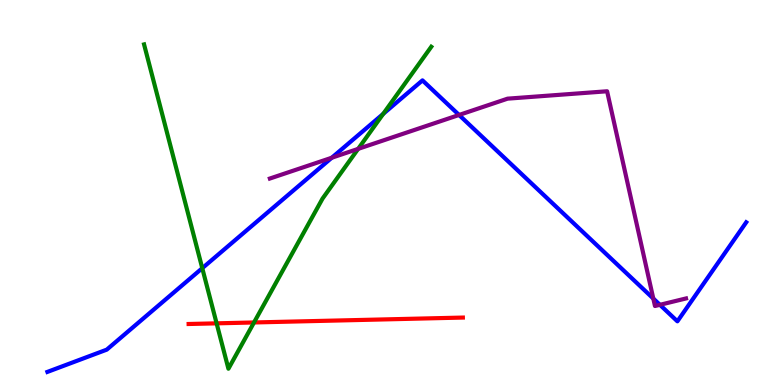[{'lines': ['blue', 'red'], 'intersections': []}, {'lines': ['green', 'red'], 'intersections': [{'x': 2.79, 'y': 1.6}, {'x': 3.28, 'y': 1.62}]}, {'lines': ['purple', 'red'], 'intersections': []}, {'lines': ['blue', 'green'], 'intersections': [{'x': 2.61, 'y': 3.03}, {'x': 4.94, 'y': 7.04}]}, {'lines': ['blue', 'purple'], 'intersections': [{'x': 4.28, 'y': 5.9}, {'x': 5.92, 'y': 7.01}, {'x': 8.43, 'y': 2.25}, {'x': 8.52, 'y': 2.08}]}, {'lines': ['green', 'purple'], 'intersections': [{'x': 4.62, 'y': 6.13}]}]